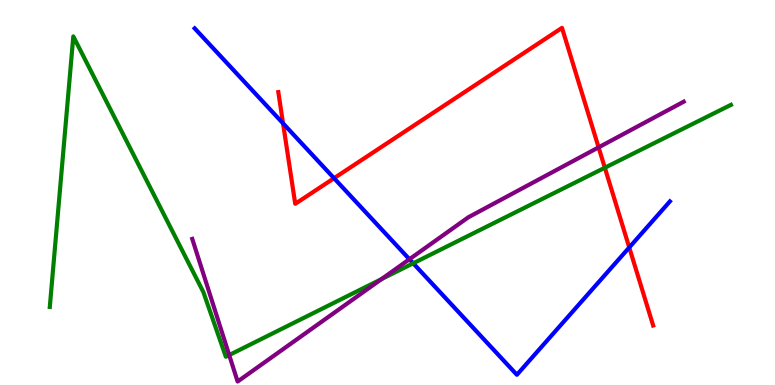[{'lines': ['blue', 'red'], 'intersections': [{'x': 3.65, 'y': 6.8}, {'x': 4.31, 'y': 5.37}, {'x': 8.12, 'y': 3.57}]}, {'lines': ['green', 'red'], 'intersections': [{'x': 7.8, 'y': 5.64}]}, {'lines': ['purple', 'red'], 'intersections': [{'x': 7.72, 'y': 6.17}]}, {'lines': ['blue', 'green'], 'intersections': [{'x': 5.33, 'y': 3.16}]}, {'lines': ['blue', 'purple'], 'intersections': [{'x': 5.28, 'y': 3.27}]}, {'lines': ['green', 'purple'], 'intersections': [{'x': 2.96, 'y': 0.778}, {'x': 4.92, 'y': 2.75}]}]